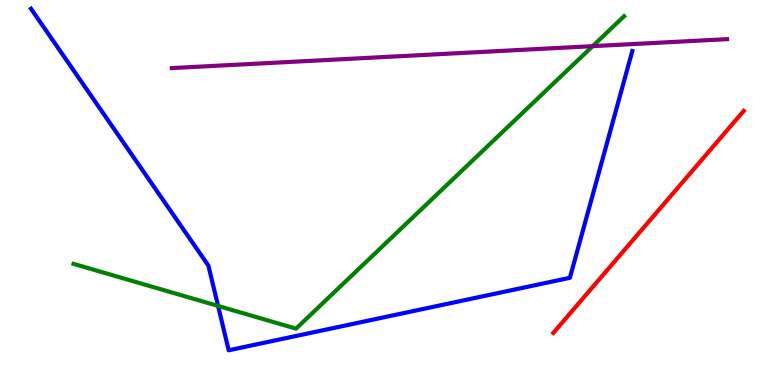[{'lines': ['blue', 'red'], 'intersections': []}, {'lines': ['green', 'red'], 'intersections': []}, {'lines': ['purple', 'red'], 'intersections': []}, {'lines': ['blue', 'green'], 'intersections': [{'x': 2.81, 'y': 2.05}]}, {'lines': ['blue', 'purple'], 'intersections': []}, {'lines': ['green', 'purple'], 'intersections': [{'x': 7.65, 'y': 8.8}]}]